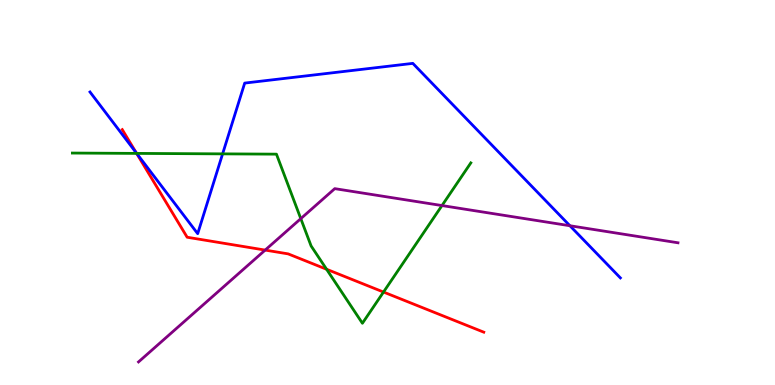[{'lines': ['blue', 'red'], 'intersections': [{'x': 1.76, 'y': 6.03}]}, {'lines': ['green', 'red'], 'intersections': [{'x': 1.76, 'y': 6.02}, {'x': 4.21, 'y': 3.01}, {'x': 4.95, 'y': 2.41}]}, {'lines': ['purple', 'red'], 'intersections': [{'x': 3.42, 'y': 3.5}]}, {'lines': ['blue', 'green'], 'intersections': [{'x': 1.76, 'y': 6.02}, {'x': 2.87, 'y': 6.0}]}, {'lines': ['blue', 'purple'], 'intersections': [{'x': 7.35, 'y': 4.14}]}, {'lines': ['green', 'purple'], 'intersections': [{'x': 3.88, 'y': 4.32}, {'x': 5.7, 'y': 4.66}]}]